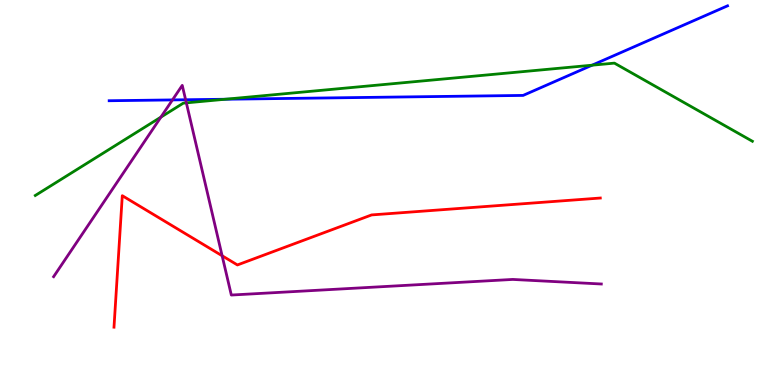[{'lines': ['blue', 'red'], 'intersections': []}, {'lines': ['green', 'red'], 'intersections': []}, {'lines': ['purple', 'red'], 'intersections': [{'x': 2.87, 'y': 3.36}]}, {'lines': ['blue', 'green'], 'intersections': [{'x': 2.91, 'y': 7.42}, {'x': 7.64, 'y': 8.31}]}, {'lines': ['blue', 'purple'], 'intersections': [{'x': 2.23, 'y': 7.4}, {'x': 2.4, 'y': 7.41}]}, {'lines': ['green', 'purple'], 'intersections': [{'x': 2.08, 'y': 6.96}, {'x': 2.4, 'y': 7.33}]}]